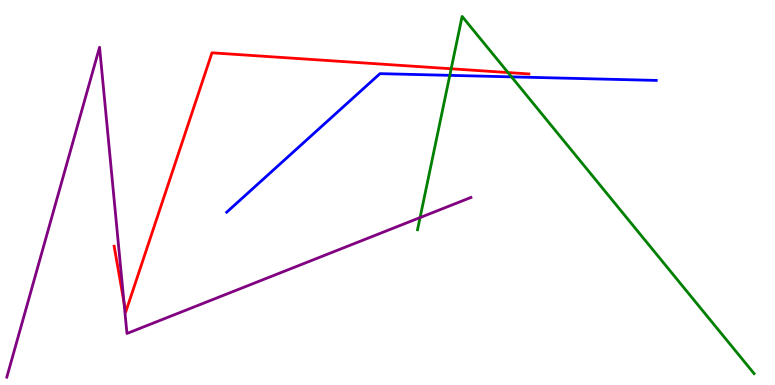[{'lines': ['blue', 'red'], 'intersections': []}, {'lines': ['green', 'red'], 'intersections': [{'x': 5.82, 'y': 8.21}, {'x': 6.55, 'y': 8.12}]}, {'lines': ['purple', 'red'], 'intersections': [{'x': 1.6, 'y': 2.15}]}, {'lines': ['blue', 'green'], 'intersections': [{'x': 5.8, 'y': 8.04}, {'x': 6.6, 'y': 8.0}]}, {'lines': ['blue', 'purple'], 'intersections': []}, {'lines': ['green', 'purple'], 'intersections': [{'x': 5.42, 'y': 4.35}]}]